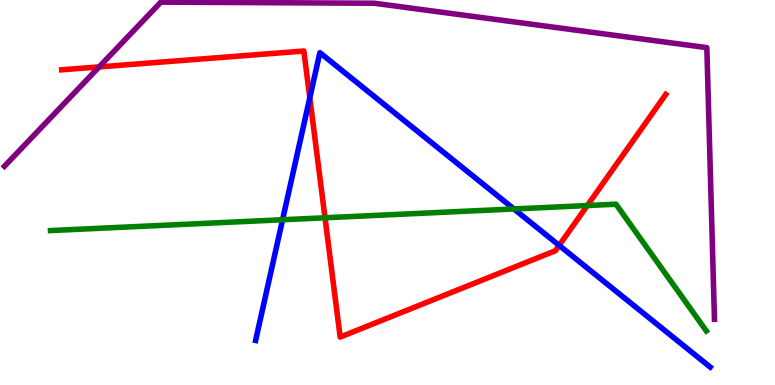[{'lines': ['blue', 'red'], 'intersections': [{'x': 4.0, 'y': 7.46}, {'x': 7.21, 'y': 3.63}]}, {'lines': ['green', 'red'], 'intersections': [{'x': 4.19, 'y': 4.34}, {'x': 7.58, 'y': 4.66}]}, {'lines': ['purple', 'red'], 'intersections': [{'x': 1.28, 'y': 8.26}]}, {'lines': ['blue', 'green'], 'intersections': [{'x': 3.65, 'y': 4.29}, {'x': 6.63, 'y': 4.57}]}, {'lines': ['blue', 'purple'], 'intersections': []}, {'lines': ['green', 'purple'], 'intersections': []}]